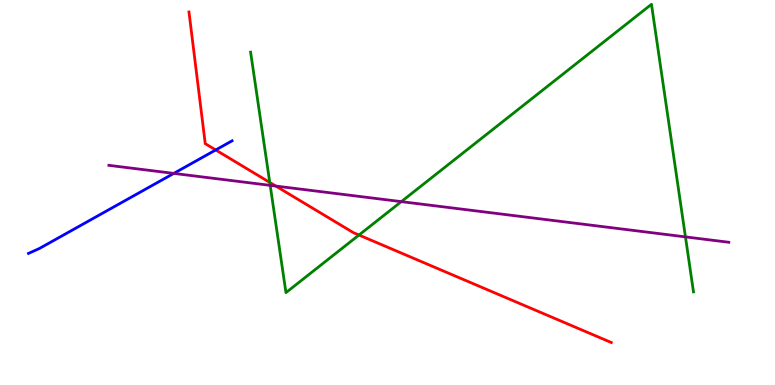[{'lines': ['blue', 'red'], 'intersections': [{'x': 2.78, 'y': 6.1}]}, {'lines': ['green', 'red'], 'intersections': [{'x': 3.48, 'y': 5.26}, {'x': 4.63, 'y': 3.9}]}, {'lines': ['purple', 'red'], 'intersections': [{'x': 3.56, 'y': 5.17}]}, {'lines': ['blue', 'green'], 'intersections': []}, {'lines': ['blue', 'purple'], 'intersections': [{'x': 2.24, 'y': 5.5}]}, {'lines': ['green', 'purple'], 'intersections': [{'x': 3.49, 'y': 5.19}, {'x': 5.18, 'y': 4.76}, {'x': 8.84, 'y': 3.85}]}]